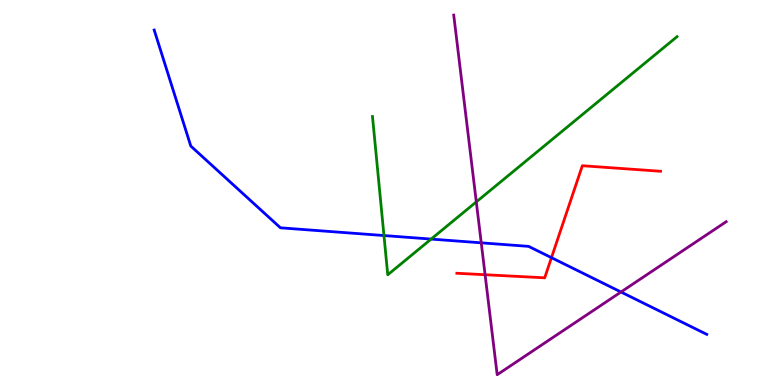[{'lines': ['blue', 'red'], 'intersections': [{'x': 7.12, 'y': 3.31}]}, {'lines': ['green', 'red'], 'intersections': []}, {'lines': ['purple', 'red'], 'intersections': [{'x': 6.26, 'y': 2.86}]}, {'lines': ['blue', 'green'], 'intersections': [{'x': 4.95, 'y': 3.88}, {'x': 5.56, 'y': 3.79}]}, {'lines': ['blue', 'purple'], 'intersections': [{'x': 6.21, 'y': 3.69}, {'x': 8.01, 'y': 2.42}]}, {'lines': ['green', 'purple'], 'intersections': [{'x': 6.15, 'y': 4.76}]}]